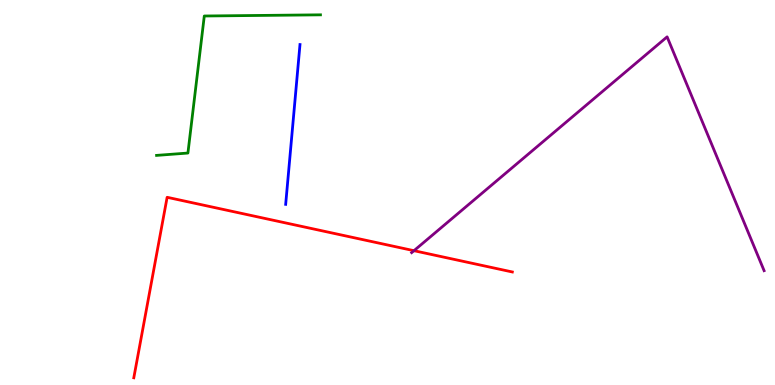[{'lines': ['blue', 'red'], 'intersections': []}, {'lines': ['green', 'red'], 'intersections': []}, {'lines': ['purple', 'red'], 'intersections': [{'x': 5.34, 'y': 3.49}]}, {'lines': ['blue', 'green'], 'intersections': []}, {'lines': ['blue', 'purple'], 'intersections': []}, {'lines': ['green', 'purple'], 'intersections': []}]